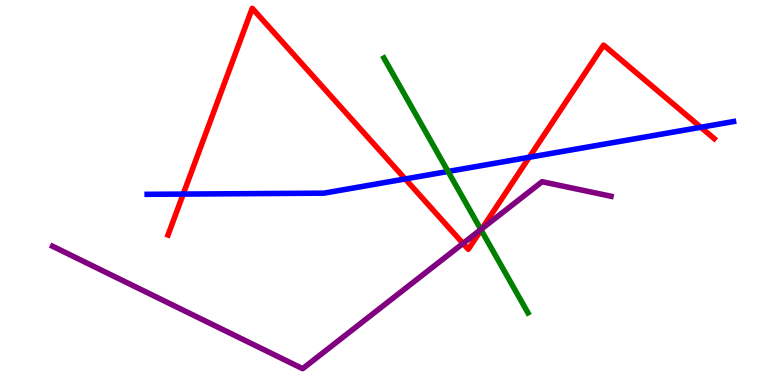[{'lines': ['blue', 'red'], 'intersections': [{'x': 2.36, 'y': 4.96}, {'x': 5.23, 'y': 5.35}, {'x': 6.83, 'y': 5.92}, {'x': 9.04, 'y': 6.69}]}, {'lines': ['green', 'red'], 'intersections': [{'x': 6.21, 'y': 4.03}]}, {'lines': ['purple', 'red'], 'intersections': [{'x': 5.97, 'y': 3.68}, {'x': 6.22, 'y': 4.06}]}, {'lines': ['blue', 'green'], 'intersections': [{'x': 5.78, 'y': 5.55}]}, {'lines': ['blue', 'purple'], 'intersections': []}, {'lines': ['green', 'purple'], 'intersections': [{'x': 6.2, 'y': 4.04}]}]